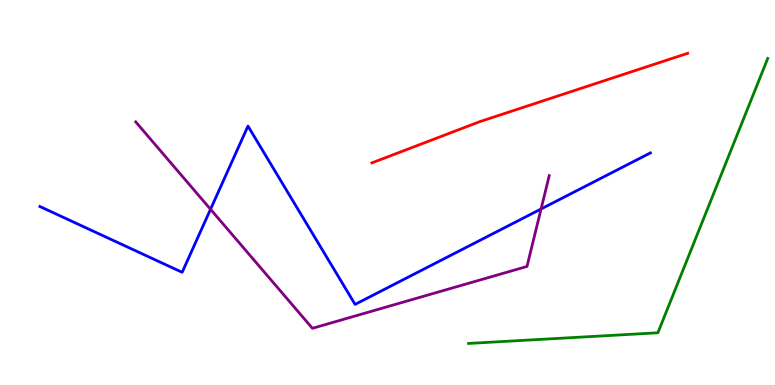[{'lines': ['blue', 'red'], 'intersections': []}, {'lines': ['green', 'red'], 'intersections': []}, {'lines': ['purple', 'red'], 'intersections': []}, {'lines': ['blue', 'green'], 'intersections': []}, {'lines': ['blue', 'purple'], 'intersections': [{'x': 2.72, 'y': 4.56}, {'x': 6.98, 'y': 4.57}]}, {'lines': ['green', 'purple'], 'intersections': []}]